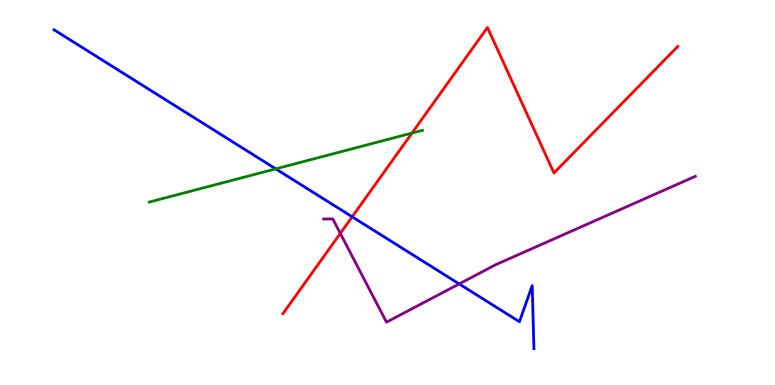[{'lines': ['blue', 'red'], 'intersections': [{'x': 4.54, 'y': 4.37}]}, {'lines': ['green', 'red'], 'intersections': [{'x': 5.32, 'y': 6.54}]}, {'lines': ['purple', 'red'], 'intersections': [{'x': 4.39, 'y': 3.94}]}, {'lines': ['blue', 'green'], 'intersections': [{'x': 3.56, 'y': 5.61}]}, {'lines': ['blue', 'purple'], 'intersections': [{'x': 5.92, 'y': 2.63}]}, {'lines': ['green', 'purple'], 'intersections': []}]